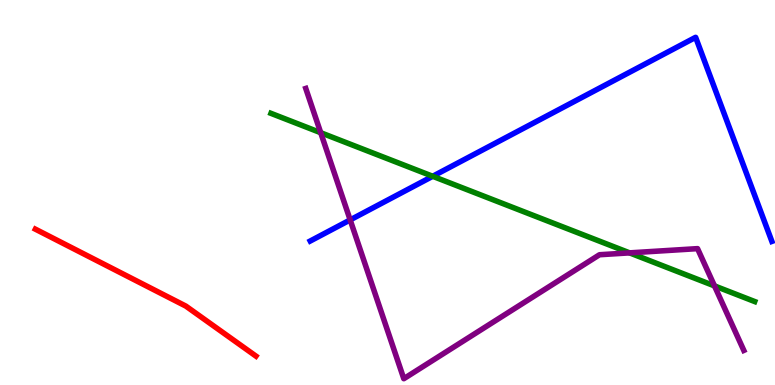[{'lines': ['blue', 'red'], 'intersections': []}, {'lines': ['green', 'red'], 'intersections': []}, {'lines': ['purple', 'red'], 'intersections': []}, {'lines': ['blue', 'green'], 'intersections': [{'x': 5.58, 'y': 5.42}]}, {'lines': ['blue', 'purple'], 'intersections': [{'x': 4.52, 'y': 4.29}]}, {'lines': ['green', 'purple'], 'intersections': [{'x': 4.14, 'y': 6.55}, {'x': 8.12, 'y': 3.43}, {'x': 9.22, 'y': 2.57}]}]